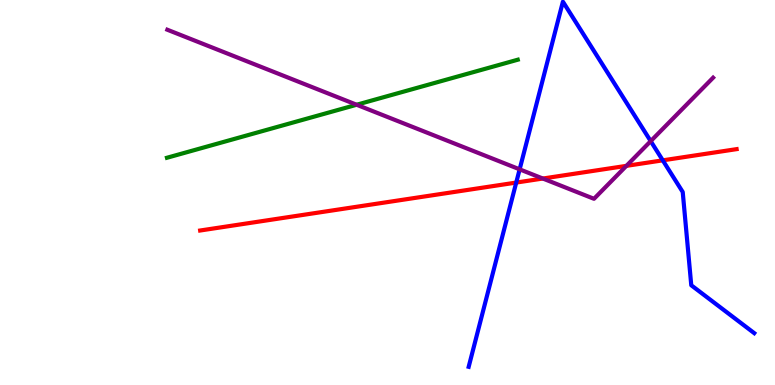[{'lines': ['blue', 'red'], 'intersections': [{'x': 6.66, 'y': 5.26}, {'x': 8.55, 'y': 5.84}]}, {'lines': ['green', 'red'], 'intersections': []}, {'lines': ['purple', 'red'], 'intersections': [{'x': 7.0, 'y': 5.36}, {'x': 8.08, 'y': 5.69}]}, {'lines': ['blue', 'green'], 'intersections': []}, {'lines': ['blue', 'purple'], 'intersections': [{'x': 6.71, 'y': 5.6}, {'x': 8.4, 'y': 6.33}]}, {'lines': ['green', 'purple'], 'intersections': [{'x': 4.6, 'y': 7.28}]}]